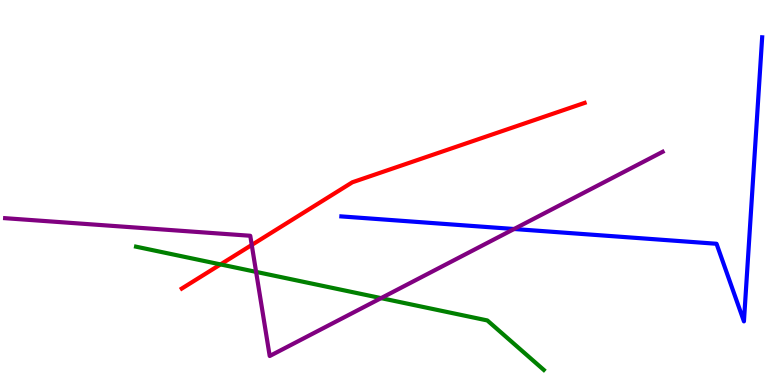[{'lines': ['blue', 'red'], 'intersections': []}, {'lines': ['green', 'red'], 'intersections': [{'x': 2.85, 'y': 3.13}]}, {'lines': ['purple', 'red'], 'intersections': [{'x': 3.25, 'y': 3.64}]}, {'lines': ['blue', 'green'], 'intersections': []}, {'lines': ['blue', 'purple'], 'intersections': [{'x': 6.63, 'y': 4.05}]}, {'lines': ['green', 'purple'], 'intersections': [{'x': 3.3, 'y': 2.94}, {'x': 4.92, 'y': 2.26}]}]